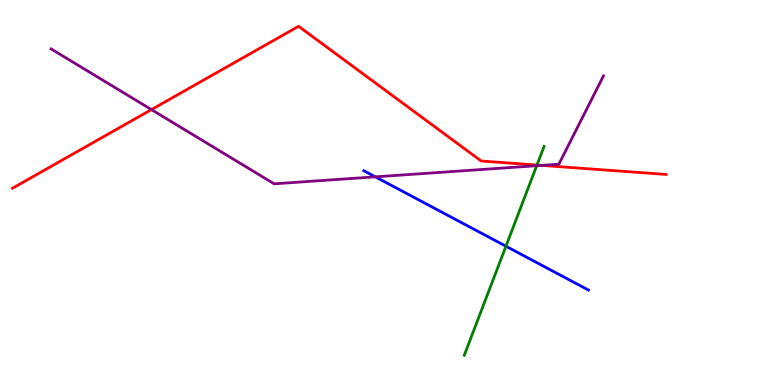[{'lines': ['blue', 'red'], 'intersections': []}, {'lines': ['green', 'red'], 'intersections': [{'x': 6.93, 'y': 5.71}]}, {'lines': ['purple', 'red'], 'intersections': [{'x': 1.95, 'y': 7.15}, {'x': 6.99, 'y': 5.7}]}, {'lines': ['blue', 'green'], 'intersections': [{'x': 6.53, 'y': 3.6}]}, {'lines': ['blue', 'purple'], 'intersections': [{'x': 4.84, 'y': 5.41}]}, {'lines': ['green', 'purple'], 'intersections': [{'x': 6.93, 'y': 5.7}]}]